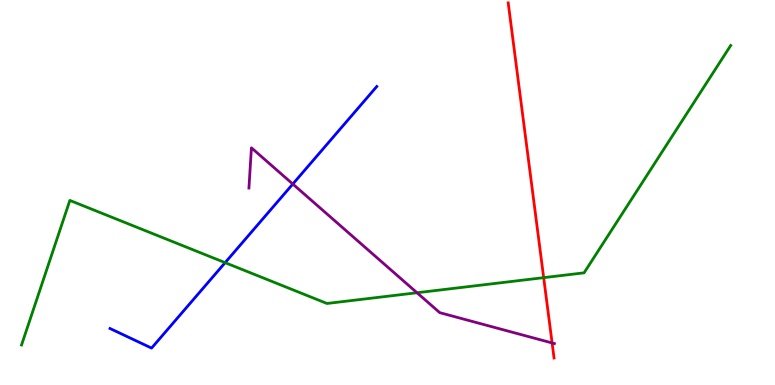[{'lines': ['blue', 'red'], 'intersections': []}, {'lines': ['green', 'red'], 'intersections': [{'x': 7.02, 'y': 2.79}]}, {'lines': ['purple', 'red'], 'intersections': [{'x': 7.12, 'y': 1.09}]}, {'lines': ['blue', 'green'], 'intersections': [{'x': 2.9, 'y': 3.18}]}, {'lines': ['blue', 'purple'], 'intersections': [{'x': 3.78, 'y': 5.22}]}, {'lines': ['green', 'purple'], 'intersections': [{'x': 5.38, 'y': 2.4}]}]